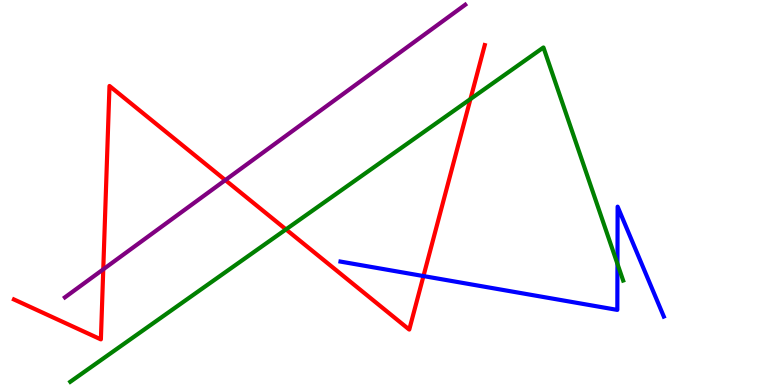[{'lines': ['blue', 'red'], 'intersections': [{'x': 5.46, 'y': 2.83}]}, {'lines': ['green', 'red'], 'intersections': [{'x': 3.69, 'y': 4.04}, {'x': 6.07, 'y': 7.43}]}, {'lines': ['purple', 'red'], 'intersections': [{'x': 1.33, 'y': 3.0}, {'x': 2.91, 'y': 5.32}]}, {'lines': ['blue', 'green'], 'intersections': [{'x': 7.97, 'y': 3.15}]}, {'lines': ['blue', 'purple'], 'intersections': []}, {'lines': ['green', 'purple'], 'intersections': []}]